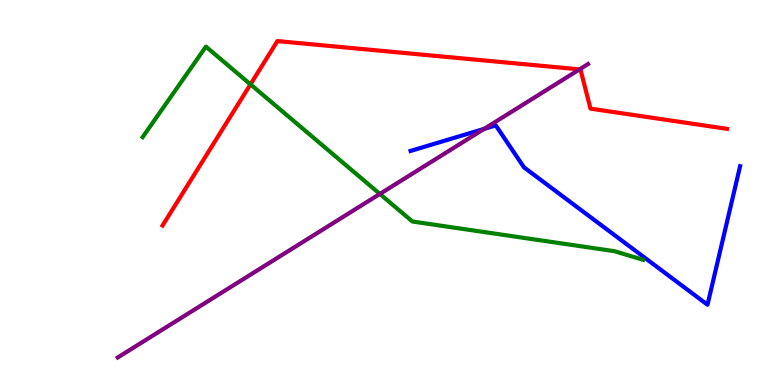[{'lines': ['blue', 'red'], 'intersections': []}, {'lines': ['green', 'red'], 'intersections': [{'x': 3.23, 'y': 7.81}]}, {'lines': ['purple', 'red'], 'intersections': [{'x': 7.48, 'y': 8.2}]}, {'lines': ['blue', 'green'], 'intersections': []}, {'lines': ['blue', 'purple'], 'intersections': [{'x': 6.25, 'y': 6.65}]}, {'lines': ['green', 'purple'], 'intersections': [{'x': 4.9, 'y': 4.96}]}]